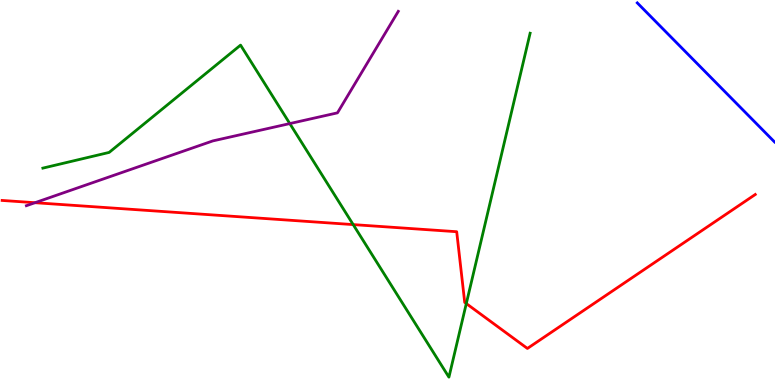[{'lines': ['blue', 'red'], 'intersections': []}, {'lines': ['green', 'red'], 'intersections': [{'x': 4.56, 'y': 4.17}, {'x': 6.02, 'y': 2.12}]}, {'lines': ['purple', 'red'], 'intersections': [{'x': 0.452, 'y': 4.73}]}, {'lines': ['blue', 'green'], 'intersections': []}, {'lines': ['blue', 'purple'], 'intersections': []}, {'lines': ['green', 'purple'], 'intersections': [{'x': 3.74, 'y': 6.79}]}]